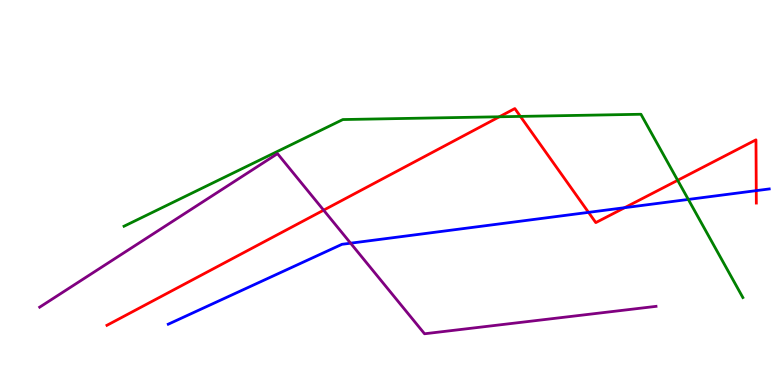[{'lines': ['blue', 'red'], 'intersections': [{'x': 7.59, 'y': 4.48}, {'x': 8.06, 'y': 4.61}, {'x': 9.76, 'y': 5.05}]}, {'lines': ['green', 'red'], 'intersections': [{'x': 6.44, 'y': 6.97}, {'x': 6.71, 'y': 6.98}, {'x': 8.74, 'y': 5.32}]}, {'lines': ['purple', 'red'], 'intersections': [{'x': 4.18, 'y': 4.54}]}, {'lines': ['blue', 'green'], 'intersections': [{'x': 8.88, 'y': 4.82}]}, {'lines': ['blue', 'purple'], 'intersections': [{'x': 4.52, 'y': 3.68}]}, {'lines': ['green', 'purple'], 'intersections': []}]